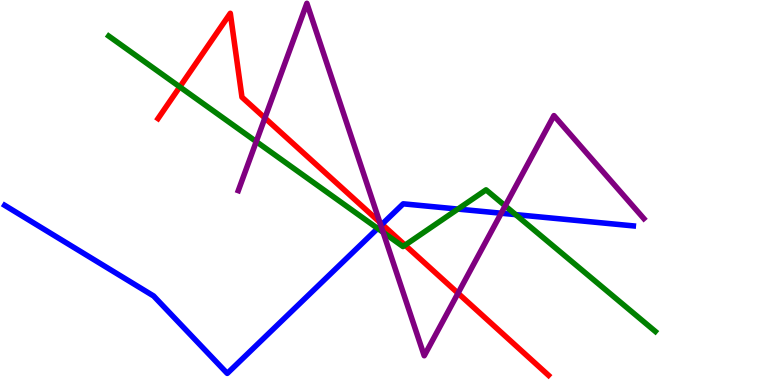[{'lines': ['blue', 'red'], 'intersections': [{'x': 4.93, 'y': 4.18}]}, {'lines': ['green', 'red'], 'intersections': [{'x': 2.32, 'y': 7.74}, {'x': 5.23, 'y': 3.63}]}, {'lines': ['purple', 'red'], 'intersections': [{'x': 3.42, 'y': 6.94}, {'x': 4.9, 'y': 4.23}, {'x': 5.91, 'y': 2.38}]}, {'lines': ['blue', 'green'], 'intersections': [{'x': 4.87, 'y': 4.07}, {'x': 5.91, 'y': 4.57}, {'x': 6.65, 'y': 4.43}]}, {'lines': ['blue', 'purple'], 'intersections': [{'x': 4.91, 'y': 4.15}, {'x': 6.47, 'y': 4.46}]}, {'lines': ['green', 'purple'], 'intersections': [{'x': 3.31, 'y': 6.32}, {'x': 4.94, 'y': 3.97}, {'x': 6.52, 'y': 4.65}]}]